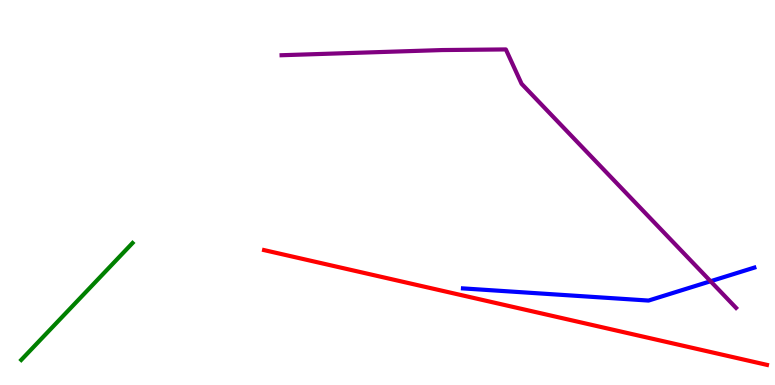[{'lines': ['blue', 'red'], 'intersections': []}, {'lines': ['green', 'red'], 'intersections': []}, {'lines': ['purple', 'red'], 'intersections': []}, {'lines': ['blue', 'green'], 'intersections': []}, {'lines': ['blue', 'purple'], 'intersections': [{'x': 9.17, 'y': 2.7}]}, {'lines': ['green', 'purple'], 'intersections': []}]